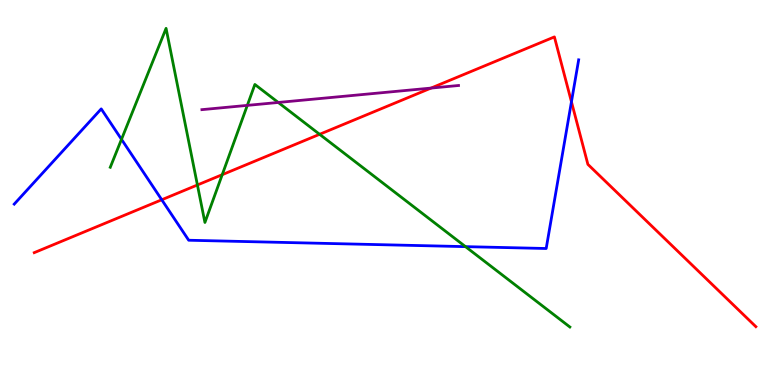[{'lines': ['blue', 'red'], 'intersections': [{'x': 2.09, 'y': 4.81}, {'x': 7.37, 'y': 7.36}]}, {'lines': ['green', 'red'], 'intersections': [{'x': 2.55, 'y': 5.2}, {'x': 2.87, 'y': 5.46}, {'x': 4.12, 'y': 6.51}]}, {'lines': ['purple', 'red'], 'intersections': [{'x': 5.56, 'y': 7.71}]}, {'lines': ['blue', 'green'], 'intersections': [{'x': 1.57, 'y': 6.38}, {'x': 6.01, 'y': 3.59}]}, {'lines': ['blue', 'purple'], 'intersections': []}, {'lines': ['green', 'purple'], 'intersections': [{'x': 3.19, 'y': 7.26}, {'x': 3.59, 'y': 7.34}]}]